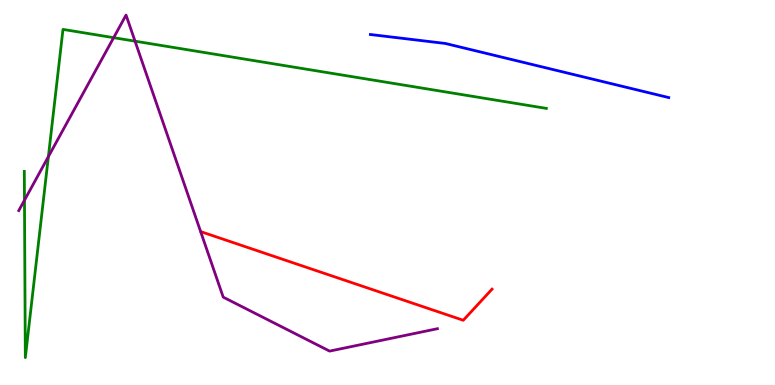[{'lines': ['blue', 'red'], 'intersections': []}, {'lines': ['green', 'red'], 'intersections': []}, {'lines': ['purple', 'red'], 'intersections': []}, {'lines': ['blue', 'green'], 'intersections': []}, {'lines': ['blue', 'purple'], 'intersections': []}, {'lines': ['green', 'purple'], 'intersections': [{'x': 0.316, 'y': 4.8}, {'x': 0.624, 'y': 5.93}, {'x': 1.47, 'y': 9.02}, {'x': 1.74, 'y': 8.93}]}]